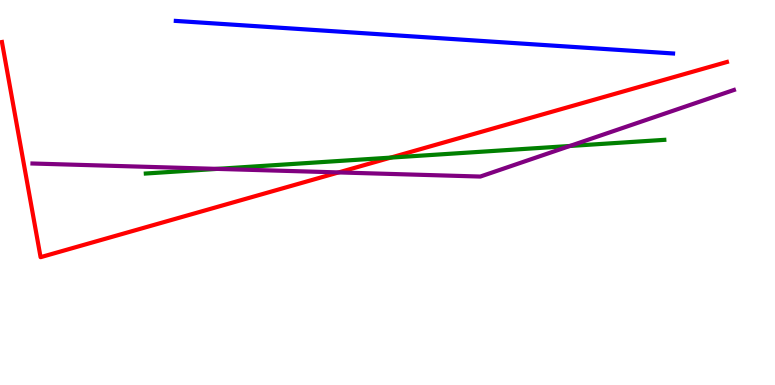[{'lines': ['blue', 'red'], 'intersections': []}, {'lines': ['green', 'red'], 'intersections': [{'x': 5.04, 'y': 5.91}]}, {'lines': ['purple', 'red'], 'intersections': [{'x': 4.37, 'y': 5.52}]}, {'lines': ['blue', 'green'], 'intersections': []}, {'lines': ['blue', 'purple'], 'intersections': []}, {'lines': ['green', 'purple'], 'intersections': [{'x': 2.8, 'y': 5.61}, {'x': 7.35, 'y': 6.21}]}]